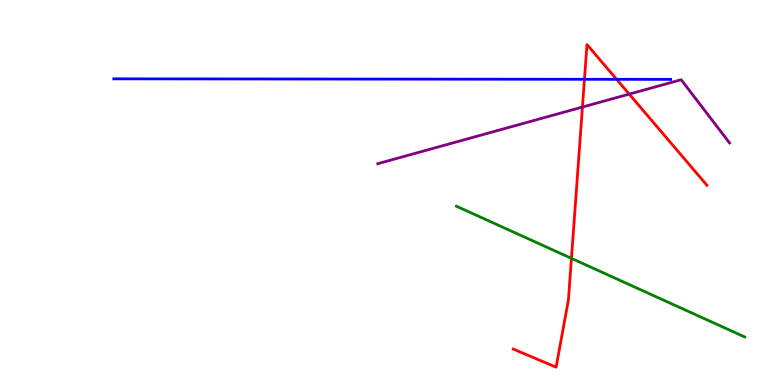[{'lines': ['blue', 'red'], 'intersections': [{'x': 7.54, 'y': 7.94}, {'x': 7.96, 'y': 7.94}]}, {'lines': ['green', 'red'], 'intersections': [{'x': 7.37, 'y': 3.29}]}, {'lines': ['purple', 'red'], 'intersections': [{'x': 7.52, 'y': 7.22}, {'x': 8.12, 'y': 7.56}]}, {'lines': ['blue', 'green'], 'intersections': []}, {'lines': ['blue', 'purple'], 'intersections': []}, {'lines': ['green', 'purple'], 'intersections': []}]